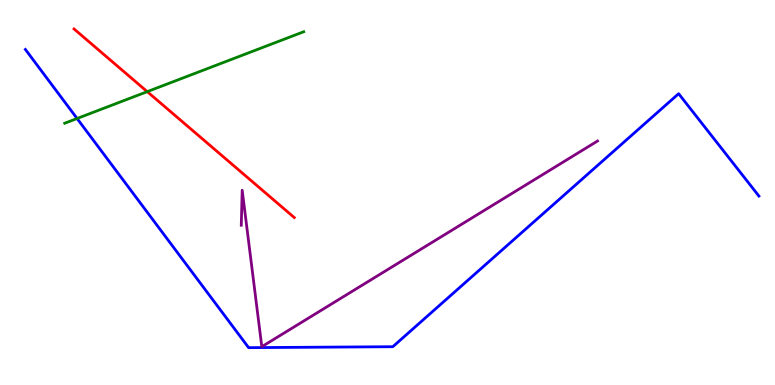[{'lines': ['blue', 'red'], 'intersections': []}, {'lines': ['green', 'red'], 'intersections': [{'x': 1.9, 'y': 7.62}]}, {'lines': ['purple', 'red'], 'intersections': []}, {'lines': ['blue', 'green'], 'intersections': [{'x': 0.995, 'y': 6.92}]}, {'lines': ['blue', 'purple'], 'intersections': []}, {'lines': ['green', 'purple'], 'intersections': []}]